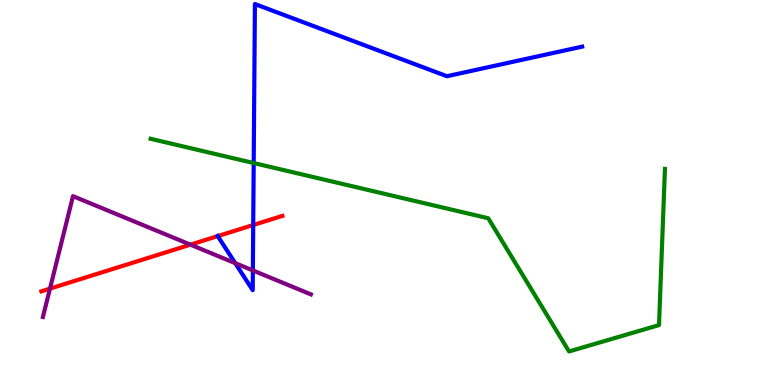[{'lines': ['blue', 'red'], 'intersections': [{'x': 2.81, 'y': 3.87}, {'x': 3.27, 'y': 4.16}]}, {'lines': ['green', 'red'], 'intersections': []}, {'lines': ['purple', 'red'], 'intersections': [{'x': 0.645, 'y': 2.5}, {'x': 2.46, 'y': 3.65}]}, {'lines': ['blue', 'green'], 'intersections': [{'x': 3.27, 'y': 5.77}]}, {'lines': ['blue', 'purple'], 'intersections': [{'x': 3.04, 'y': 3.16}, {'x': 3.26, 'y': 2.98}]}, {'lines': ['green', 'purple'], 'intersections': []}]